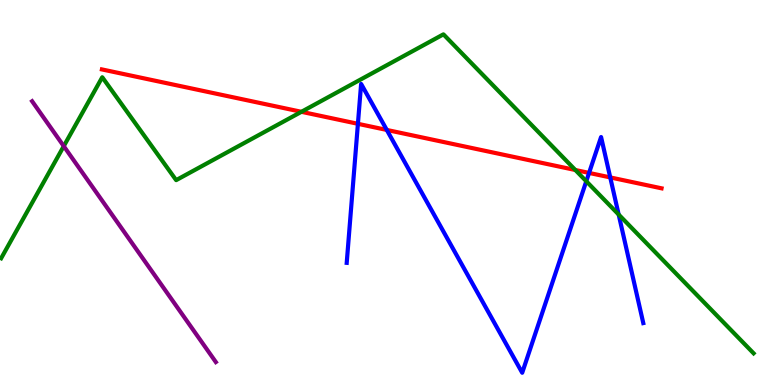[{'lines': ['blue', 'red'], 'intersections': [{'x': 4.62, 'y': 6.78}, {'x': 4.99, 'y': 6.62}, {'x': 7.6, 'y': 5.51}, {'x': 7.87, 'y': 5.39}]}, {'lines': ['green', 'red'], 'intersections': [{'x': 3.89, 'y': 7.1}, {'x': 7.42, 'y': 5.58}]}, {'lines': ['purple', 'red'], 'intersections': []}, {'lines': ['blue', 'green'], 'intersections': [{'x': 7.56, 'y': 5.29}, {'x': 7.98, 'y': 4.43}]}, {'lines': ['blue', 'purple'], 'intersections': []}, {'lines': ['green', 'purple'], 'intersections': [{'x': 0.823, 'y': 6.2}]}]